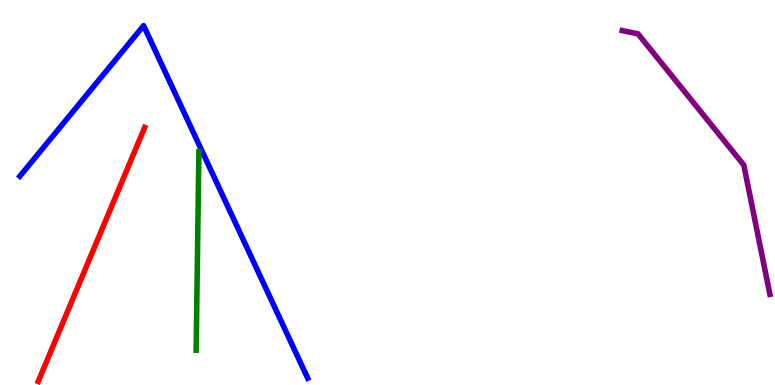[{'lines': ['blue', 'red'], 'intersections': []}, {'lines': ['green', 'red'], 'intersections': []}, {'lines': ['purple', 'red'], 'intersections': []}, {'lines': ['blue', 'green'], 'intersections': []}, {'lines': ['blue', 'purple'], 'intersections': []}, {'lines': ['green', 'purple'], 'intersections': []}]